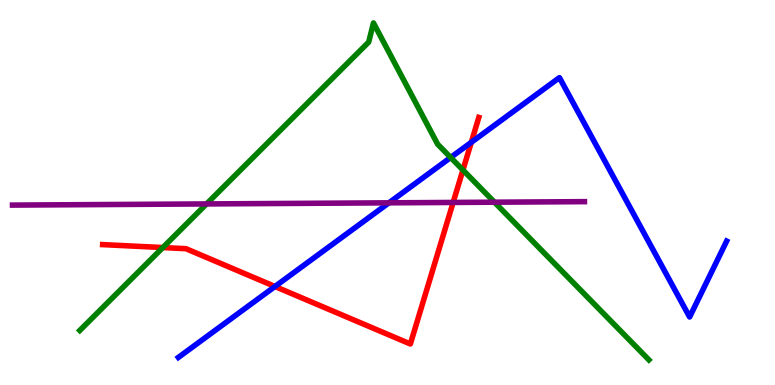[{'lines': ['blue', 'red'], 'intersections': [{'x': 3.55, 'y': 2.56}, {'x': 6.08, 'y': 6.3}]}, {'lines': ['green', 'red'], 'intersections': [{'x': 2.1, 'y': 3.57}, {'x': 5.97, 'y': 5.58}]}, {'lines': ['purple', 'red'], 'intersections': [{'x': 5.85, 'y': 4.74}]}, {'lines': ['blue', 'green'], 'intersections': [{'x': 5.81, 'y': 5.91}]}, {'lines': ['blue', 'purple'], 'intersections': [{'x': 5.02, 'y': 4.73}]}, {'lines': ['green', 'purple'], 'intersections': [{'x': 2.67, 'y': 4.7}, {'x': 6.38, 'y': 4.75}]}]